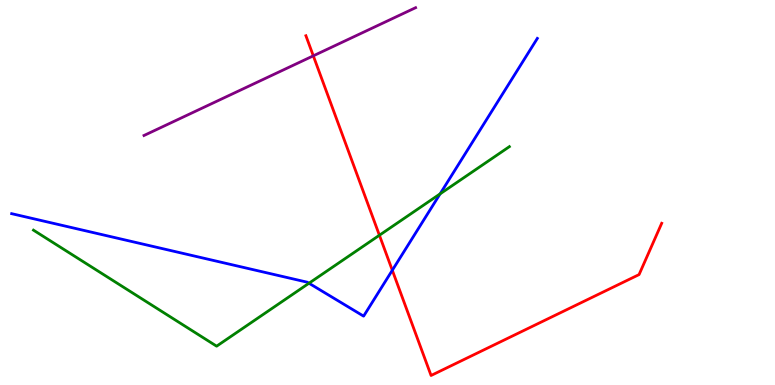[{'lines': ['blue', 'red'], 'intersections': [{'x': 5.06, 'y': 2.98}]}, {'lines': ['green', 'red'], 'intersections': [{'x': 4.9, 'y': 3.89}]}, {'lines': ['purple', 'red'], 'intersections': [{'x': 4.04, 'y': 8.55}]}, {'lines': ['blue', 'green'], 'intersections': [{'x': 3.99, 'y': 2.64}, {'x': 5.68, 'y': 4.96}]}, {'lines': ['blue', 'purple'], 'intersections': []}, {'lines': ['green', 'purple'], 'intersections': []}]